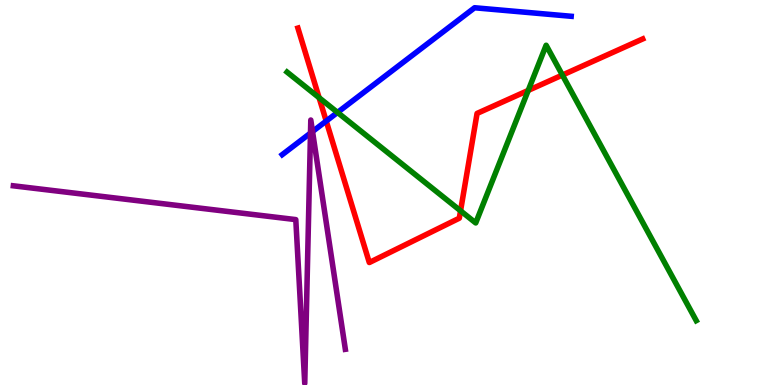[{'lines': ['blue', 'red'], 'intersections': [{'x': 4.21, 'y': 6.86}]}, {'lines': ['green', 'red'], 'intersections': [{'x': 4.12, 'y': 7.46}, {'x': 5.94, 'y': 4.52}, {'x': 6.82, 'y': 7.65}, {'x': 7.26, 'y': 8.05}]}, {'lines': ['purple', 'red'], 'intersections': []}, {'lines': ['blue', 'green'], 'intersections': [{'x': 4.36, 'y': 7.08}]}, {'lines': ['blue', 'purple'], 'intersections': [{'x': 4.01, 'y': 6.54}, {'x': 4.03, 'y': 6.58}]}, {'lines': ['green', 'purple'], 'intersections': []}]